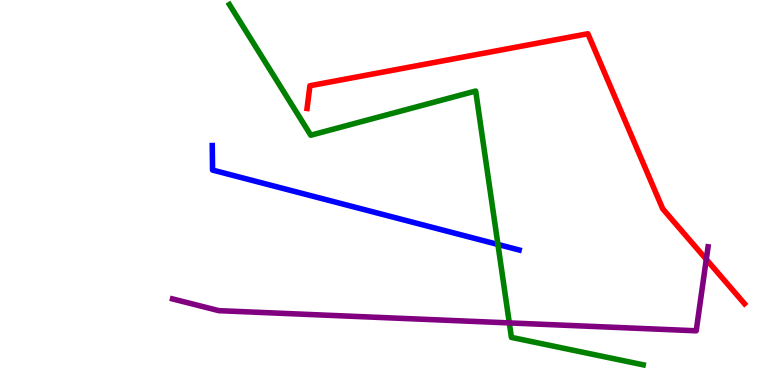[{'lines': ['blue', 'red'], 'intersections': []}, {'lines': ['green', 'red'], 'intersections': []}, {'lines': ['purple', 'red'], 'intersections': [{'x': 9.11, 'y': 3.26}]}, {'lines': ['blue', 'green'], 'intersections': [{'x': 6.42, 'y': 3.65}]}, {'lines': ['blue', 'purple'], 'intersections': []}, {'lines': ['green', 'purple'], 'intersections': [{'x': 6.57, 'y': 1.61}]}]